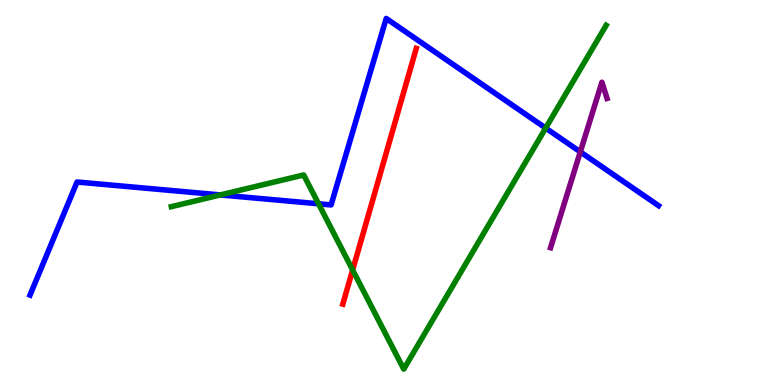[{'lines': ['blue', 'red'], 'intersections': []}, {'lines': ['green', 'red'], 'intersections': [{'x': 4.55, 'y': 2.99}]}, {'lines': ['purple', 'red'], 'intersections': []}, {'lines': ['blue', 'green'], 'intersections': [{'x': 2.84, 'y': 4.94}, {'x': 4.11, 'y': 4.71}, {'x': 7.04, 'y': 6.67}]}, {'lines': ['blue', 'purple'], 'intersections': [{'x': 7.49, 'y': 6.06}]}, {'lines': ['green', 'purple'], 'intersections': []}]